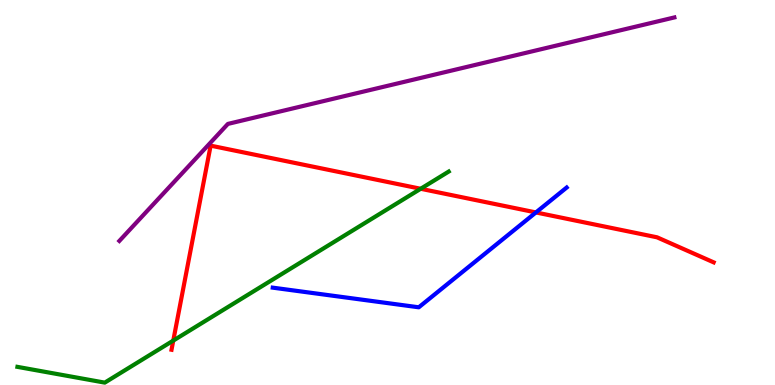[{'lines': ['blue', 'red'], 'intersections': [{'x': 6.92, 'y': 4.48}]}, {'lines': ['green', 'red'], 'intersections': [{'x': 2.24, 'y': 1.15}, {'x': 5.43, 'y': 5.1}]}, {'lines': ['purple', 'red'], 'intersections': []}, {'lines': ['blue', 'green'], 'intersections': []}, {'lines': ['blue', 'purple'], 'intersections': []}, {'lines': ['green', 'purple'], 'intersections': []}]